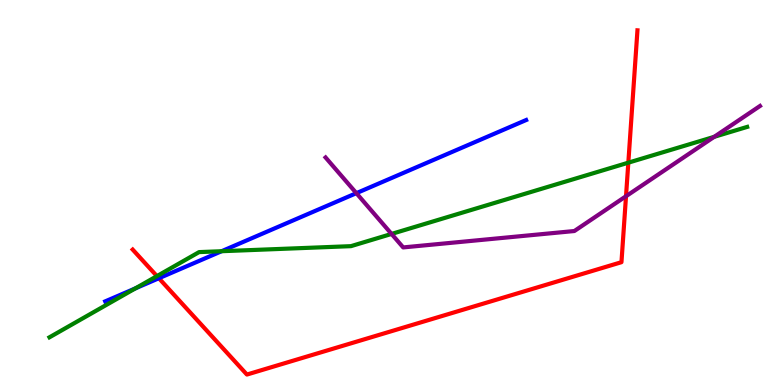[{'lines': ['blue', 'red'], 'intersections': [{'x': 2.05, 'y': 2.77}]}, {'lines': ['green', 'red'], 'intersections': [{'x': 2.02, 'y': 2.83}, {'x': 8.11, 'y': 5.77}]}, {'lines': ['purple', 'red'], 'intersections': [{'x': 8.08, 'y': 4.9}]}, {'lines': ['blue', 'green'], 'intersections': [{'x': 1.75, 'y': 2.51}, {'x': 2.86, 'y': 3.47}]}, {'lines': ['blue', 'purple'], 'intersections': [{'x': 4.6, 'y': 4.98}]}, {'lines': ['green', 'purple'], 'intersections': [{'x': 5.05, 'y': 3.92}, {'x': 9.22, 'y': 6.45}]}]